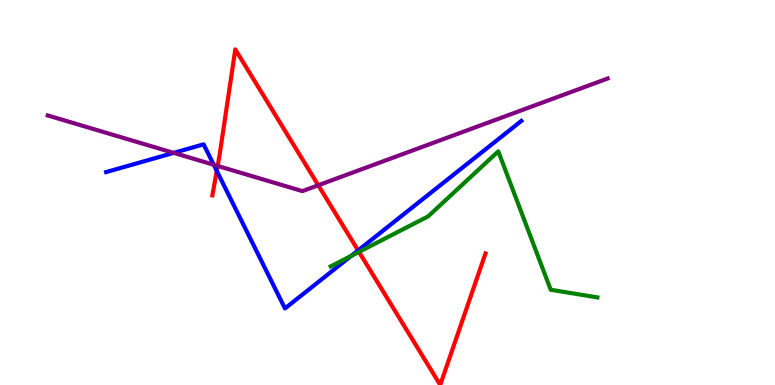[{'lines': ['blue', 'red'], 'intersections': [{'x': 2.8, 'y': 5.56}, {'x': 4.62, 'y': 3.5}]}, {'lines': ['green', 'red'], 'intersections': [{'x': 4.63, 'y': 3.46}]}, {'lines': ['purple', 'red'], 'intersections': [{'x': 2.81, 'y': 5.69}, {'x': 4.11, 'y': 5.19}]}, {'lines': ['blue', 'green'], 'intersections': [{'x': 4.53, 'y': 3.35}]}, {'lines': ['blue', 'purple'], 'intersections': [{'x': 2.24, 'y': 6.03}, {'x': 2.76, 'y': 5.72}]}, {'lines': ['green', 'purple'], 'intersections': []}]